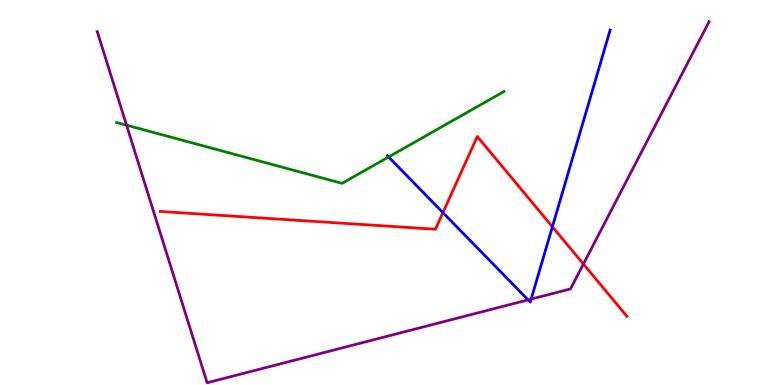[{'lines': ['blue', 'red'], 'intersections': [{'x': 5.72, 'y': 4.48}, {'x': 7.13, 'y': 4.11}]}, {'lines': ['green', 'red'], 'intersections': []}, {'lines': ['purple', 'red'], 'intersections': [{'x': 7.53, 'y': 3.14}]}, {'lines': ['blue', 'green'], 'intersections': [{'x': 5.01, 'y': 5.92}]}, {'lines': ['blue', 'purple'], 'intersections': [{'x': 6.81, 'y': 2.21}, {'x': 6.85, 'y': 2.23}]}, {'lines': ['green', 'purple'], 'intersections': [{'x': 1.63, 'y': 6.75}]}]